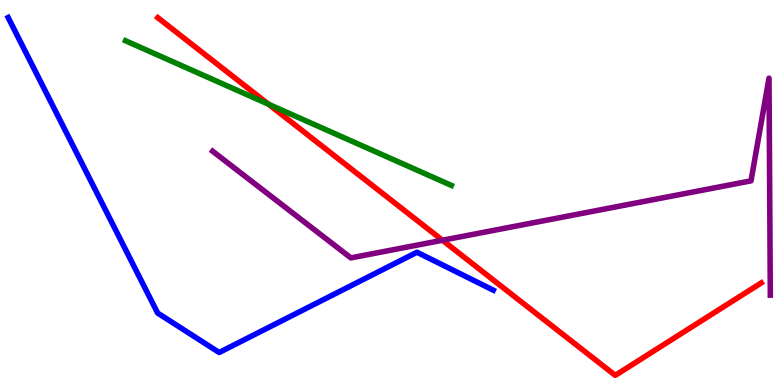[{'lines': ['blue', 'red'], 'intersections': []}, {'lines': ['green', 'red'], 'intersections': [{'x': 3.46, 'y': 7.29}]}, {'lines': ['purple', 'red'], 'intersections': [{'x': 5.71, 'y': 3.76}]}, {'lines': ['blue', 'green'], 'intersections': []}, {'lines': ['blue', 'purple'], 'intersections': []}, {'lines': ['green', 'purple'], 'intersections': []}]